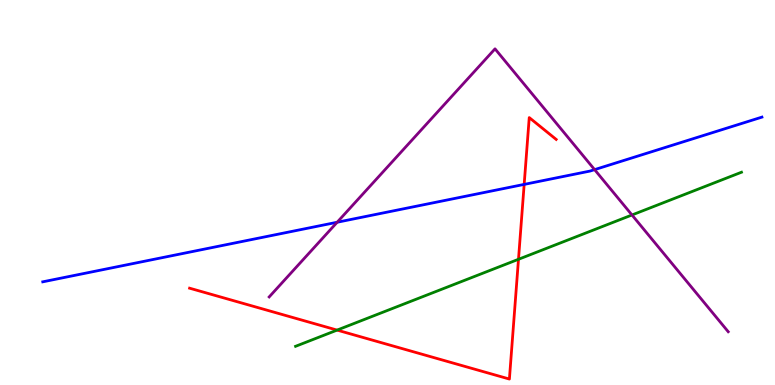[{'lines': ['blue', 'red'], 'intersections': [{'x': 6.76, 'y': 5.21}]}, {'lines': ['green', 'red'], 'intersections': [{'x': 4.35, 'y': 1.43}, {'x': 6.69, 'y': 3.27}]}, {'lines': ['purple', 'red'], 'intersections': []}, {'lines': ['blue', 'green'], 'intersections': []}, {'lines': ['blue', 'purple'], 'intersections': [{'x': 4.35, 'y': 4.23}, {'x': 7.67, 'y': 5.59}]}, {'lines': ['green', 'purple'], 'intersections': [{'x': 8.15, 'y': 4.42}]}]